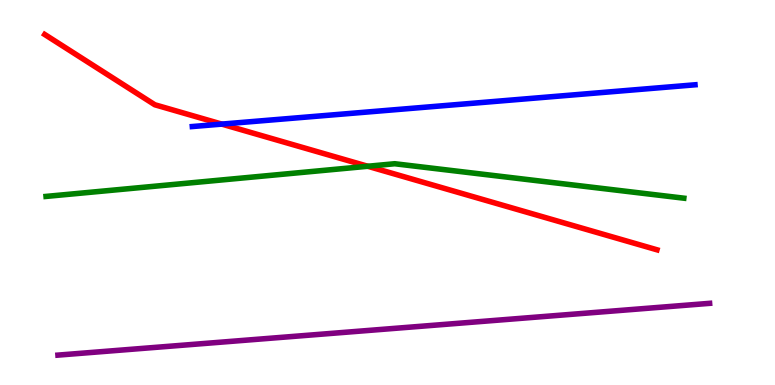[{'lines': ['blue', 'red'], 'intersections': [{'x': 2.86, 'y': 6.78}]}, {'lines': ['green', 'red'], 'intersections': [{'x': 4.75, 'y': 5.68}]}, {'lines': ['purple', 'red'], 'intersections': []}, {'lines': ['blue', 'green'], 'intersections': []}, {'lines': ['blue', 'purple'], 'intersections': []}, {'lines': ['green', 'purple'], 'intersections': []}]